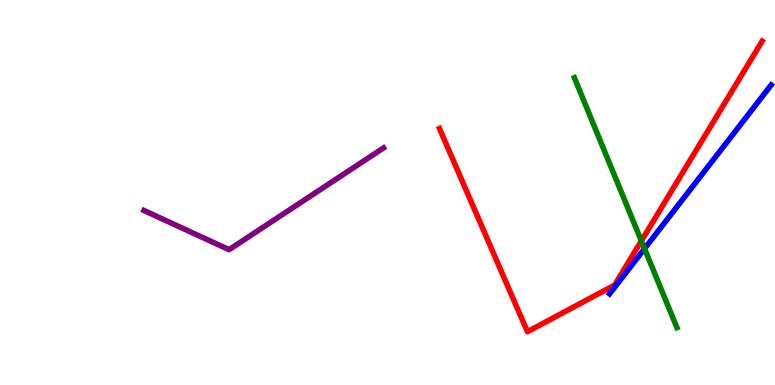[{'lines': ['blue', 'red'], 'intersections': []}, {'lines': ['green', 'red'], 'intersections': [{'x': 8.28, 'y': 3.74}]}, {'lines': ['purple', 'red'], 'intersections': []}, {'lines': ['blue', 'green'], 'intersections': [{'x': 8.32, 'y': 3.54}]}, {'lines': ['blue', 'purple'], 'intersections': []}, {'lines': ['green', 'purple'], 'intersections': []}]